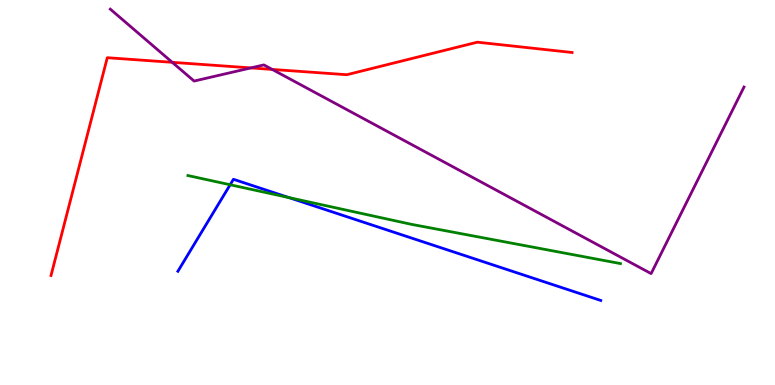[{'lines': ['blue', 'red'], 'intersections': []}, {'lines': ['green', 'red'], 'intersections': []}, {'lines': ['purple', 'red'], 'intersections': [{'x': 2.22, 'y': 8.38}, {'x': 3.24, 'y': 8.24}, {'x': 3.51, 'y': 8.2}]}, {'lines': ['blue', 'green'], 'intersections': [{'x': 2.97, 'y': 5.2}, {'x': 3.73, 'y': 4.87}]}, {'lines': ['blue', 'purple'], 'intersections': []}, {'lines': ['green', 'purple'], 'intersections': []}]